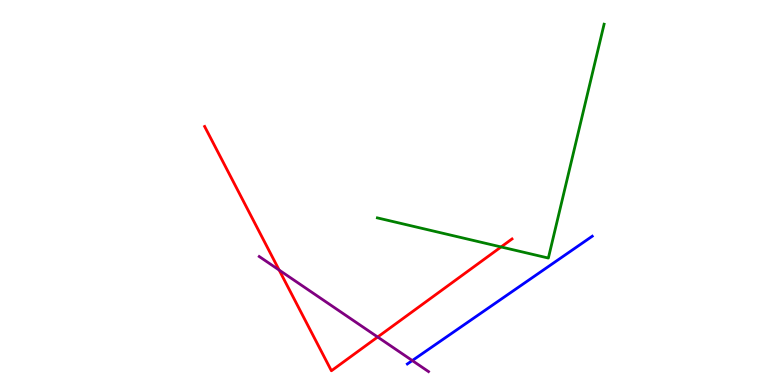[{'lines': ['blue', 'red'], 'intersections': []}, {'lines': ['green', 'red'], 'intersections': [{'x': 6.47, 'y': 3.59}]}, {'lines': ['purple', 'red'], 'intersections': [{'x': 3.6, 'y': 2.99}, {'x': 4.87, 'y': 1.25}]}, {'lines': ['blue', 'green'], 'intersections': []}, {'lines': ['blue', 'purple'], 'intersections': [{'x': 5.32, 'y': 0.635}]}, {'lines': ['green', 'purple'], 'intersections': []}]